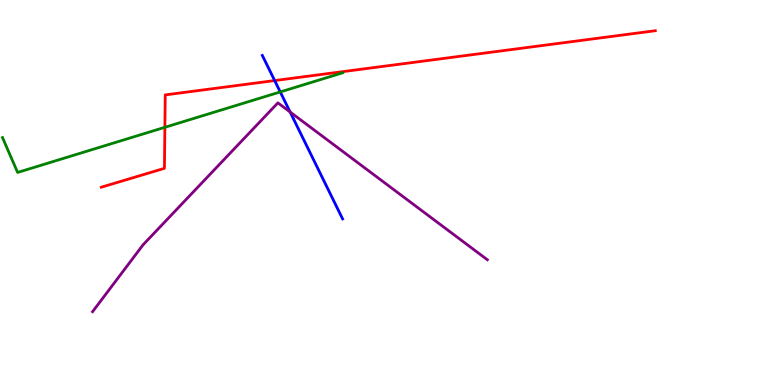[{'lines': ['blue', 'red'], 'intersections': [{'x': 3.54, 'y': 7.91}]}, {'lines': ['green', 'red'], 'intersections': [{'x': 2.13, 'y': 6.69}]}, {'lines': ['purple', 'red'], 'intersections': []}, {'lines': ['blue', 'green'], 'intersections': [{'x': 3.62, 'y': 7.61}]}, {'lines': ['blue', 'purple'], 'intersections': [{'x': 3.74, 'y': 7.09}]}, {'lines': ['green', 'purple'], 'intersections': []}]